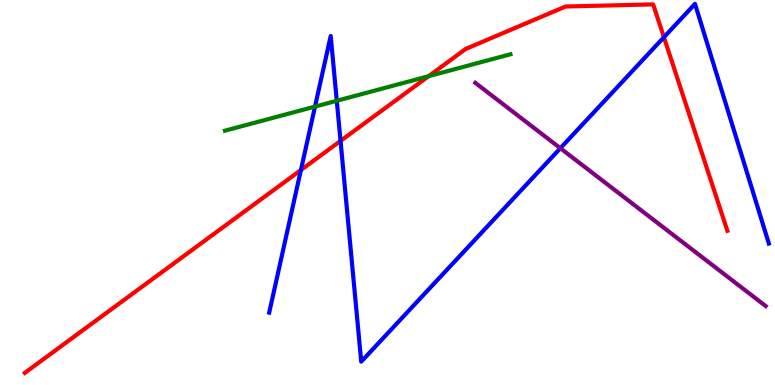[{'lines': ['blue', 'red'], 'intersections': [{'x': 3.88, 'y': 5.58}, {'x': 4.39, 'y': 6.34}, {'x': 8.57, 'y': 9.03}]}, {'lines': ['green', 'red'], 'intersections': [{'x': 5.53, 'y': 8.02}]}, {'lines': ['purple', 'red'], 'intersections': []}, {'lines': ['blue', 'green'], 'intersections': [{'x': 4.06, 'y': 7.23}, {'x': 4.35, 'y': 7.38}]}, {'lines': ['blue', 'purple'], 'intersections': [{'x': 7.23, 'y': 6.15}]}, {'lines': ['green', 'purple'], 'intersections': []}]